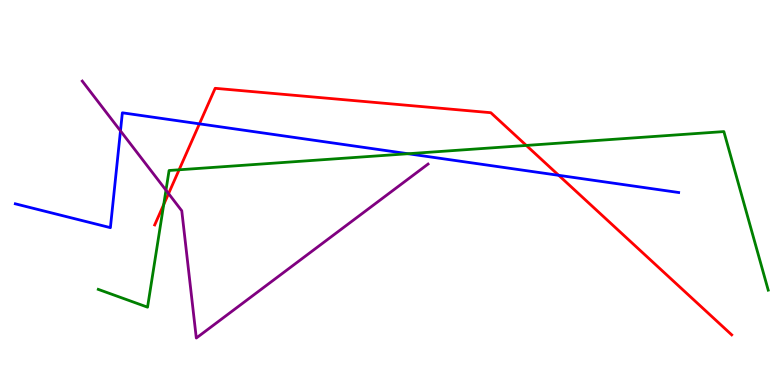[{'lines': ['blue', 'red'], 'intersections': [{'x': 2.57, 'y': 6.78}, {'x': 7.21, 'y': 5.45}]}, {'lines': ['green', 'red'], 'intersections': [{'x': 2.11, 'y': 4.69}, {'x': 2.31, 'y': 5.59}, {'x': 6.79, 'y': 6.22}]}, {'lines': ['purple', 'red'], 'intersections': [{'x': 2.18, 'y': 4.97}]}, {'lines': ['blue', 'green'], 'intersections': [{'x': 5.27, 'y': 6.01}]}, {'lines': ['blue', 'purple'], 'intersections': [{'x': 1.55, 'y': 6.6}]}, {'lines': ['green', 'purple'], 'intersections': [{'x': 2.14, 'y': 5.06}]}]